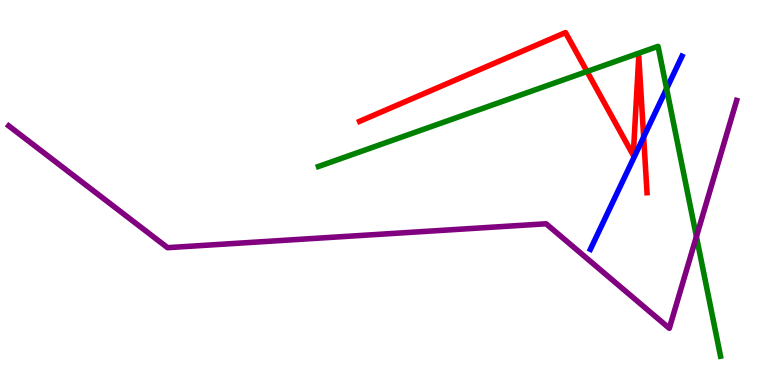[{'lines': ['blue', 'red'], 'intersections': [{'x': 8.31, 'y': 6.44}]}, {'lines': ['green', 'red'], 'intersections': [{'x': 7.57, 'y': 8.14}]}, {'lines': ['purple', 'red'], 'intersections': []}, {'lines': ['blue', 'green'], 'intersections': [{'x': 8.6, 'y': 7.7}]}, {'lines': ['blue', 'purple'], 'intersections': []}, {'lines': ['green', 'purple'], 'intersections': [{'x': 8.99, 'y': 3.85}]}]